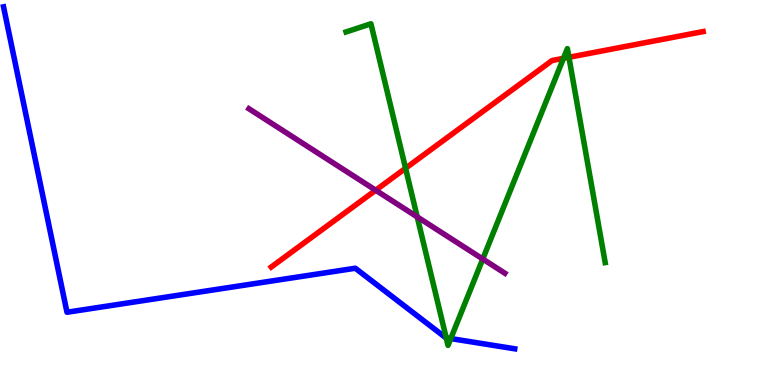[{'lines': ['blue', 'red'], 'intersections': []}, {'lines': ['green', 'red'], 'intersections': [{'x': 5.23, 'y': 5.63}, {'x': 7.27, 'y': 8.48}, {'x': 7.34, 'y': 8.51}]}, {'lines': ['purple', 'red'], 'intersections': [{'x': 4.85, 'y': 5.06}]}, {'lines': ['blue', 'green'], 'intersections': [{'x': 5.76, 'y': 1.22}, {'x': 5.82, 'y': 1.21}]}, {'lines': ['blue', 'purple'], 'intersections': []}, {'lines': ['green', 'purple'], 'intersections': [{'x': 5.38, 'y': 4.37}, {'x': 6.23, 'y': 3.27}]}]